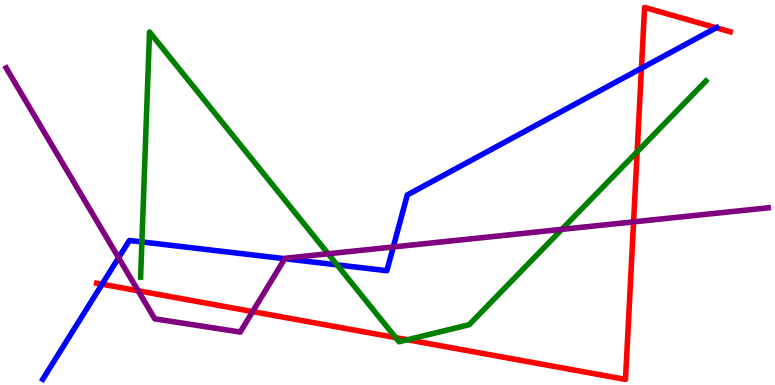[{'lines': ['blue', 'red'], 'intersections': [{'x': 1.32, 'y': 2.62}, {'x': 8.28, 'y': 8.23}, {'x': 9.24, 'y': 9.28}]}, {'lines': ['green', 'red'], 'intersections': [{'x': 5.11, 'y': 1.23}, {'x': 5.26, 'y': 1.18}, {'x': 8.22, 'y': 6.06}]}, {'lines': ['purple', 'red'], 'intersections': [{'x': 1.78, 'y': 2.45}, {'x': 3.26, 'y': 1.91}, {'x': 8.18, 'y': 4.24}]}, {'lines': ['blue', 'green'], 'intersections': [{'x': 1.83, 'y': 3.72}, {'x': 4.35, 'y': 3.12}]}, {'lines': ['blue', 'purple'], 'intersections': [{'x': 1.53, 'y': 3.3}, {'x': 3.67, 'y': 3.28}, {'x': 5.07, 'y': 3.59}]}, {'lines': ['green', 'purple'], 'intersections': [{'x': 4.23, 'y': 3.41}, {'x': 7.25, 'y': 4.04}]}]